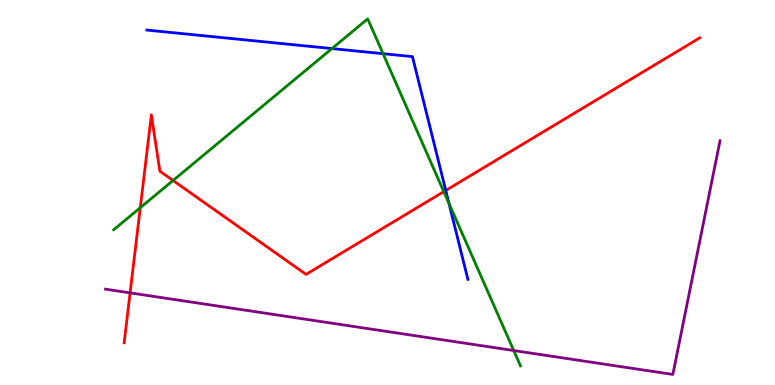[{'lines': ['blue', 'red'], 'intersections': [{'x': 5.75, 'y': 5.05}]}, {'lines': ['green', 'red'], 'intersections': [{'x': 1.81, 'y': 4.61}, {'x': 2.23, 'y': 5.31}, {'x': 5.73, 'y': 5.02}]}, {'lines': ['purple', 'red'], 'intersections': [{'x': 1.68, 'y': 2.39}]}, {'lines': ['blue', 'green'], 'intersections': [{'x': 4.28, 'y': 8.74}, {'x': 4.94, 'y': 8.61}, {'x': 5.79, 'y': 4.71}]}, {'lines': ['blue', 'purple'], 'intersections': []}, {'lines': ['green', 'purple'], 'intersections': [{'x': 6.63, 'y': 0.895}]}]